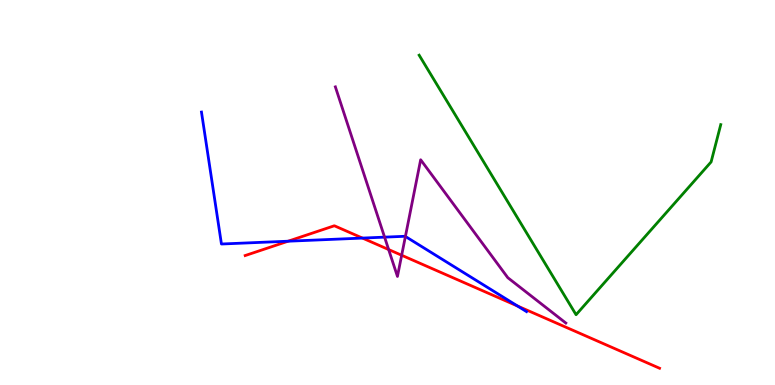[{'lines': ['blue', 'red'], 'intersections': [{'x': 3.72, 'y': 3.73}, {'x': 4.68, 'y': 3.82}, {'x': 6.68, 'y': 2.05}]}, {'lines': ['green', 'red'], 'intersections': []}, {'lines': ['purple', 'red'], 'intersections': [{'x': 5.01, 'y': 3.52}, {'x': 5.18, 'y': 3.37}]}, {'lines': ['blue', 'green'], 'intersections': []}, {'lines': ['blue', 'purple'], 'intersections': [{'x': 4.96, 'y': 3.84}, {'x': 5.23, 'y': 3.86}]}, {'lines': ['green', 'purple'], 'intersections': []}]